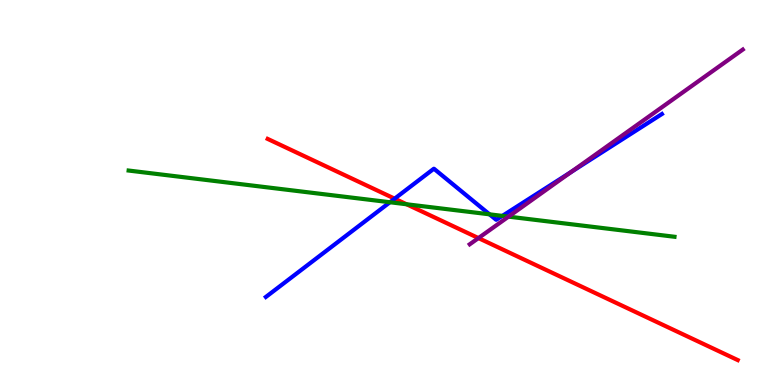[{'lines': ['blue', 'red'], 'intersections': [{'x': 5.09, 'y': 4.84}]}, {'lines': ['green', 'red'], 'intersections': [{'x': 5.25, 'y': 4.69}]}, {'lines': ['purple', 'red'], 'intersections': [{'x': 6.17, 'y': 3.82}]}, {'lines': ['blue', 'green'], 'intersections': [{'x': 5.03, 'y': 4.75}, {'x': 6.32, 'y': 4.43}, {'x': 6.48, 'y': 4.39}]}, {'lines': ['blue', 'purple'], 'intersections': [{'x': 7.37, 'y': 5.54}]}, {'lines': ['green', 'purple'], 'intersections': [{'x': 6.56, 'y': 4.37}]}]